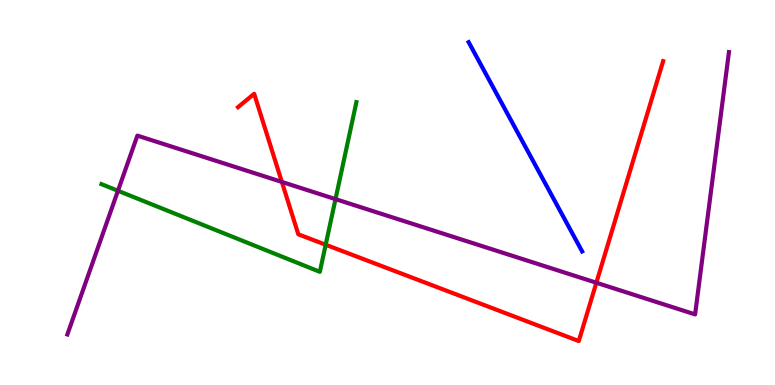[{'lines': ['blue', 'red'], 'intersections': []}, {'lines': ['green', 'red'], 'intersections': [{'x': 4.2, 'y': 3.64}]}, {'lines': ['purple', 'red'], 'intersections': [{'x': 3.64, 'y': 5.27}, {'x': 7.69, 'y': 2.66}]}, {'lines': ['blue', 'green'], 'intersections': []}, {'lines': ['blue', 'purple'], 'intersections': []}, {'lines': ['green', 'purple'], 'intersections': [{'x': 1.52, 'y': 5.04}, {'x': 4.33, 'y': 4.83}]}]